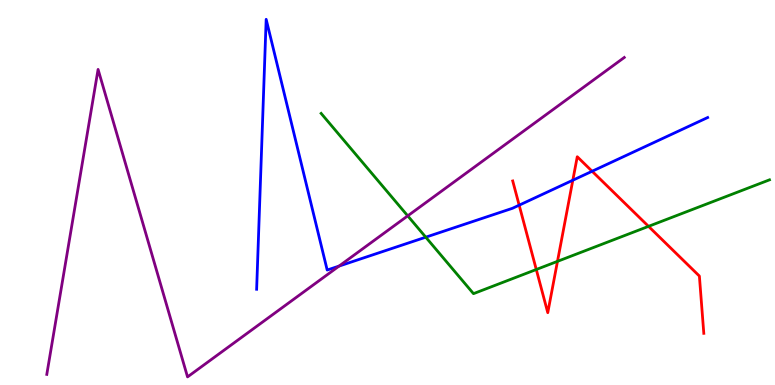[{'lines': ['blue', 'red'], 'intersections': [{'x': 6.7, 'y': 4.67}, {'x': 7.39, 'y': 5.32}, {'x': 7.64, 'y': 5.55}]}, {'lines': ['green', 'red'], 'intersections': [{'x': 6.92, 'y': 3.0}, {'x': 7.19, 'y': 3.21}, {'x': 8.37, 'y': 4.12}]}, {'lines': ['purple', 'red'], 'intersections': []}, {'lines': ['blue', 'green'], 'intersections': [{'x': 5.49, 'y': 3.84}]}, {'lines': ['blue', 'purple'], 'intersections': [{'x': 4.37, 'y': 3.09}]}, {'lines': ['green', 'purple'], 'intersections': [{'x': 5.26, 'y': 4.39}]}]